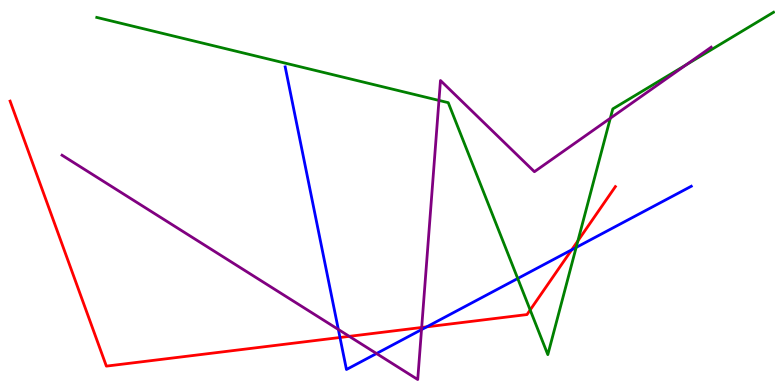[{'lines': ['blue', 'red'], 'intersections': [{'x': 4.39, 'y': 1.23}, {'x': 5.51, 'y': 1.51}, {'x': 7.38, 'y': 3.51}]}, {'lines': ['green', 'red'], 'intersections': [{'x': 6.84, 'y': 1.95}, {'x': 7.46, 'y': 3.74}]}, {'lines': ['purple', 'red'], 'intersections': [{'x': 4.51, 'y': 1.26}, {'x': 5.44, 'y': 1.49}]}, {'lines': ['blue', 'green'], 'intersections': [{'x': 6.68, 'y': 2.77}, {'x': 7.43, 'y': 3.57}]}, {'lines': ['blue', 'purple'], 'intersections': [{'x': 4.37, 'y': 1.44}, {'x': 4.86, 'y': 0.817}, {'x': 5.44, 'y': 1.44}]}, {'lines': ['green', 'purple'], 'intersections': [{'x': 5.66, 'y': 7.39}, {'x': 7.88, 'y': 6.93}, {'x': 8.85, 'y': 8.32}]}]